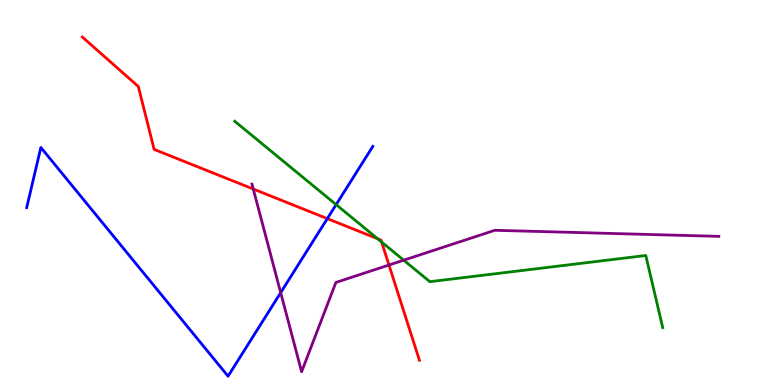[{'lines': ['blue', 'red'], 'intersections': [{'x': 4.22, 'y': 4.32}]}, {'lines': ['green', 'red'], 'intersections': [{'x': 4.87, 'y': 3.8}, {'x': 4.92, 'y': 3.71}]}, {'lines': ['purple', 'red'], 'intersections': [{'x': 3.27, 'y': 5.09}, {'x': 5.02, 'y': 3.12}]}, {'lines': ['blue', 'green'], 'intersections': [{'x': 4.34, 'y': 4.69}]}, {'lines': ['blue', 'purple'], 'intersections': [{'x': 3.62, 'y': 2.4}]}, {'lines': ['green', 'purple'], 'intersections': [{'x': 5.21, 'y': 3.24}]}]